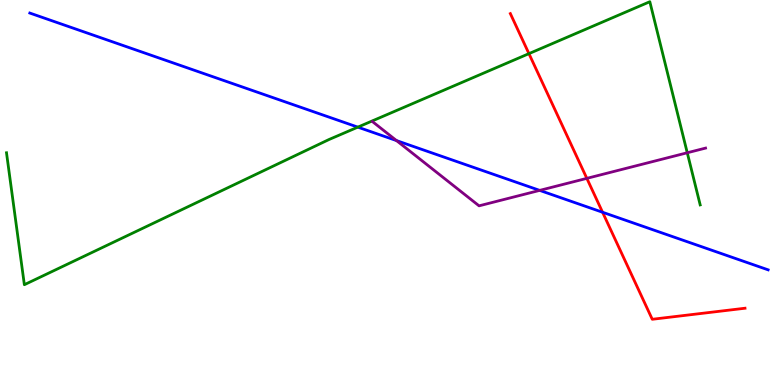[{'lines': ['blue', 'red'], 'intersections': [{'x': 7.78, 'y': 4.49}]}, {'lines': ['green', 'red'], 'intersections': [{'x': 6.83, 'y': 8.61}]}, {'lines': ['purple', 'red'], 'intersections': [{'x': 7.57, 'y': 5.37}]}, {'lines': ['blue', 'green'], 'intersections': [{'x': 4.62, 'y': 6.7}]}, {'lines': ['blue', 'purple'], 'intersections': [{'x': 5.12, 'y': 6.35}, {'x': 6.96, 'y': 5.05}]}, {'lines': ['green', 'purple'], 'intersections': [{'x': 8.87, 'y': 6.03}]}]